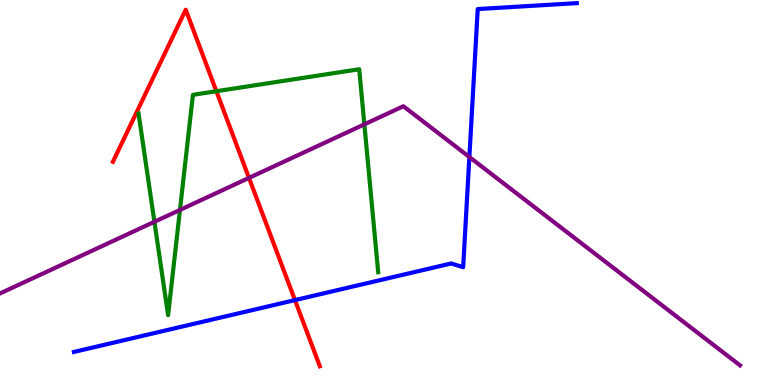[{'lines': ['blue', 'red'], 'intersections': [{'x': 3.81, 'y': 2.2}]}, {'lines': ['green', 'red'], 'intersections': [{'x': 2.79, 'y': 7.63}]}, {'lines': ['purple', 'red'], 'intersections': [{'x': 3.21, 'y': 5.38}]}, {'lines': ['blue', 'green'], 'intersections': []}, {'lines': ['blue', 'purple'], 'intersections': [{'x': 6.06, 'y': 5.92}]}, {'lines': ['green', 'purple'], 'intersections': [{'x': 1.99, 'y': 4.24}, {'x': 2.32, 'y': 4.55}, {'x': 4.7, 'y': 6.77}]}]